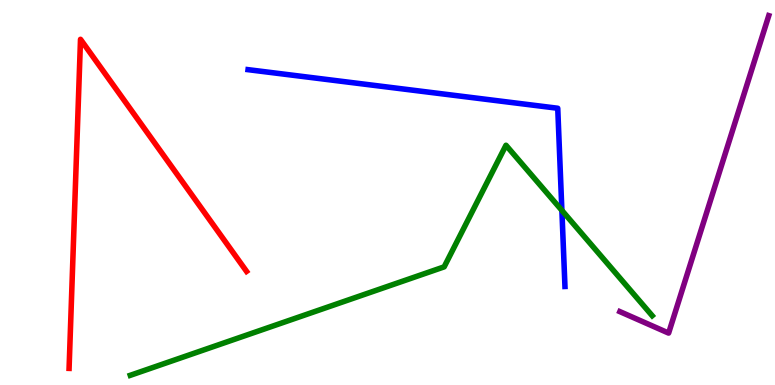[{'lines': ['blue', 'red'], 'intersections': []}, {'lines': ['green', 'red'], 'intersections': []}, {'lines': ['purple', 'red'], 'intersections': []}, {'lines': ['blue', 'green'], 'intersections': [{'x': 7.25, 'y': 4.54}]}, {'lines': ['blue', 'purple'], 'intersections': []}, {'lines': ['green', 'purple'], 'intersections': []}]